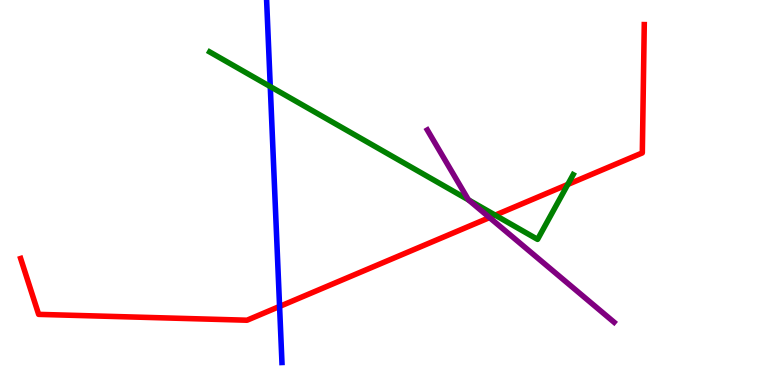[{'lines': ['blue', 'red'], 'intersections': [{'x': 3.61, 'y': 2.04}]}, {'lines': ['green', 'red'], 'intersections': [{'x': 6.39, 'y': 4.41}, {'x': 7.33, 'y': 5.21}]}, {'lines': ['purple', 'red'], 'intersections': [{'x': 6.32, 'y': 4.35}]}, {'lines': ['blue', 'green'], 'intersections': [{'x': 3.49, 'y': 7.75}]}, {'lines': ['blue', 'purple'], 'intersections': []}, {'lines': ['green', 'purple'], 'intersections': [{'x': 6.04, 'y': 4.81}]}]